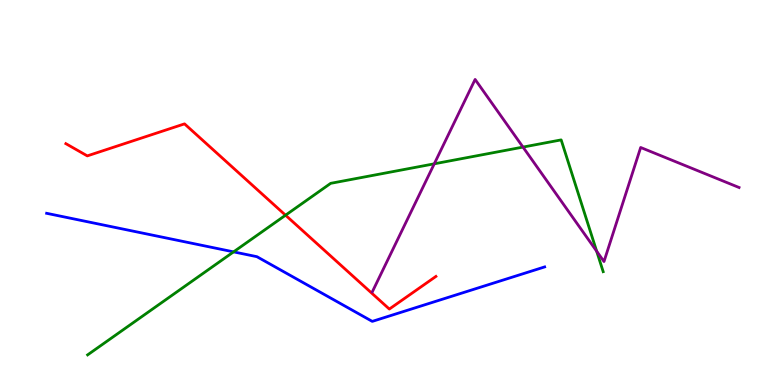[{'lines': ['blue', 'red'], 'intersections': []}, {'lines': ['green', 'red'], 'intersections': [{'x': 3.68, 'y': 4.41}]}, {'lines': ['purple', 'red'], 'intersections': []}, {'lines': ['blue', 'green'], 'intersections': [{'x': 3.01, 'y': 3.46}]}, {'lines': ['blue', 'purple'], 'intersections': []}, {'lines': ['green', 'purple'], 'intersections': [{'x': 5.6, 'y': 5.75}, {'x': 6.75, 'y': 6.18}, {'x': 7.7, 'y': 3.48}]}]